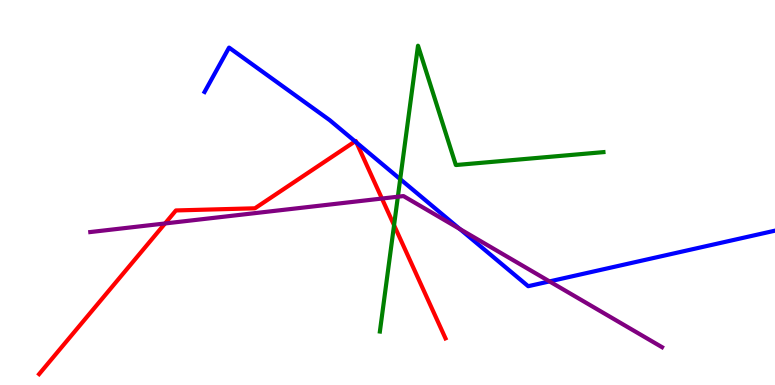[{'lines': ['blue', 'red'], 'intersections': [{'x': 4.58, 'y': 6.33}, {'x': 4.6, 'y': 6.3}]}, {'lines': ['green', 'red'], 'intersections': [{'x': 5.08, 'y': 4.15}]}, {'lines': ['purple', 'red'], 'intersections': [{'x': 2.13, 'y': 4.2}, {'x': 4.93, 'y': 4.84}]}, {'lines': ['blue', 'green'], 'intersections': [{'x': 5.16, 'y': 5.35}]}, {'lines': ['blue', 'purple'], 'intersections': [{'x': 5.93, 'y': 4.05}, {'x': 7.09, 'y': 2.69}]}, {'lines': ['green', 'purple'], 'intersections': [{'x': 5.13, 'y': 4.89}]}]